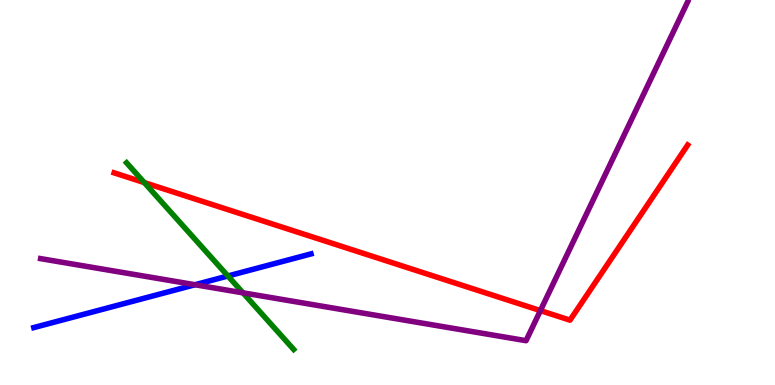[{'lines': ['blue', 'red'], 'intersections': []}, {'lines': ['green', 'red'], 'intersections': [{'x': 1.86, 'y': 5.26}]}, {'lines': ['purple', 'red'], 'intersections': [{'x': 6.97, 'y': 1.93}]}, {'lines': ['blue', 'green'], 'intersections': [{'x': 2.94, 'y': 2.83}]}, {'lines': ['blue', 'purple'], 'intersections': [{'x': 2.52, 'y': 2.6}]}, {'lines': ['green', 'purple'], 'intersections': [{'x': 3.14, 'y': 2.39}]}]